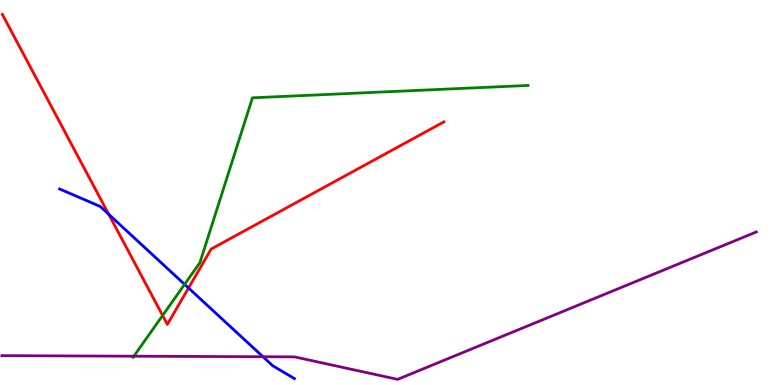[{'lines': ['blue', 'red'], 'intersections': [{'x': 1.4, 'y': 4.43}, {'x': 2.43, 'y': 2.52}]}, {'lines': ['green', 'red'], 'intersections': [{'x': 2.1, 'y': 1.81}]}, {'lines': ['purple', 'red'], 'intersections': []}, {'lines': ['blue', 'green'], 'intersections': [{'x': 2.38, 'y': 2.61}]}, {'lines': ['blue', 'purple'], 'intersections': [{'x': 3.39, 'y': 0.734}]}, {'lines': ['green', 'purple'], 'intersections': [{'x': 1.73, 'y': 0.748}]}]